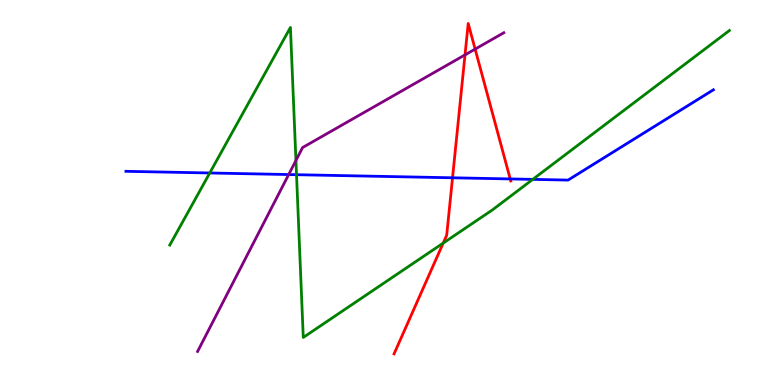[{'lines': ['blue', 'red'], 'intersections': [{'x': 5.84, 'y': 5.38}, {'x': 6.58, 'y': 5.35}]}, {'lines': ['green', 'red'], 'intersections': [{'x': 5.72, 'y': 3.69}]}, {'lines': ['purple', 'red'], 'intersections': [{'x': 6.0, 'y': 8.57}, {'x': 6.13, 'y': 8.72}]}, {'lines': ['blue', 'green'], 'intersections': [{'x': 2.71, 'y': 5.51}, {'x': 3.83, 'y': 5.46}, {'x': 6.87, 'y': 5.34}]}, {'lines': ['blue', 'purple'], 'intersections': [{'x': 3.73, 'y': 5.47}]}, {'lines': ['green', 'purple'], 'intersections': [{'x': 3.82, 'y': 5.83}]}]